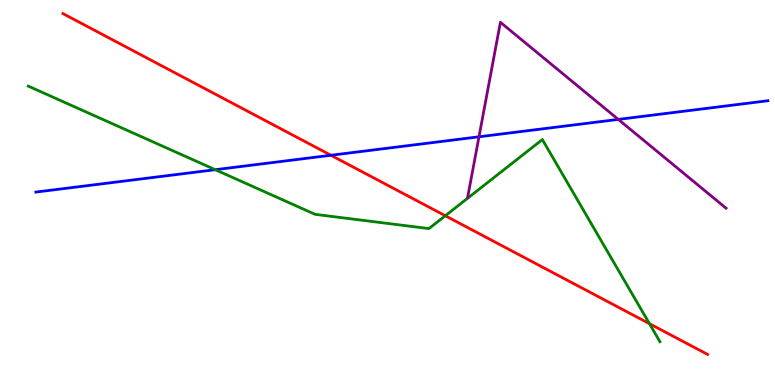[{'lines': ['blue', 'red'], 'intersections': [{'x': 4.27, 'y': 5.97}]}, {'lines': ['green', 'red'], 'intersections': [{'x': 5.75, 'y': 4.4}, {'x': 8.38, 'y': 1.59}]}, {'lines': ['purple', 'red'], 'intersections': []}, {'lines': ['blue', 'green'], 'intersections': [{'x': 2.78, 'y': 5.59}]}, {'lines': ['blue', 'purple'], 'intersections': [{'x': 6.18, 'y': 6.45}, {'x': 7.98, 'y': 6.9}]}, {'lines': ['green', 'purple'], 'intersections': []}]